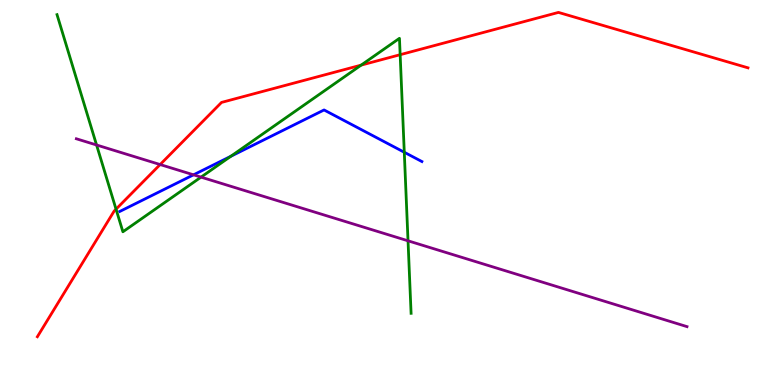[{'lines': ['blue', 'red'], 'intersections': []}, {'lines': ['green', 'red'], 'intersections': [{'x': 1.5, 'y': 4.57}, {'x': 4.66, 'y': 8.31}, {'x': 5.16, 'y': 8.58}]}, {'lines': ['purple', 'red'], 'intersections': [{'x': 2.07, 'y': 5.73}]}, {'lines': ['blue', 'green'], 'intersections': [{'x': 2.98, 'y': 5.94}, {'x': 5.22, 'y': 6.05}]}, {'lines': ['blue', 'purple'], 'intersections': [{'x': 2.5, 'y': 5.46}]}, {'lines': ['green', 'purple'], 'intersections': [{'x': 1.25, 'y': 6.23}, {'x': 2.59, 'y': 5.4}, {'x': 5.26, 'y': 3.75}]}]